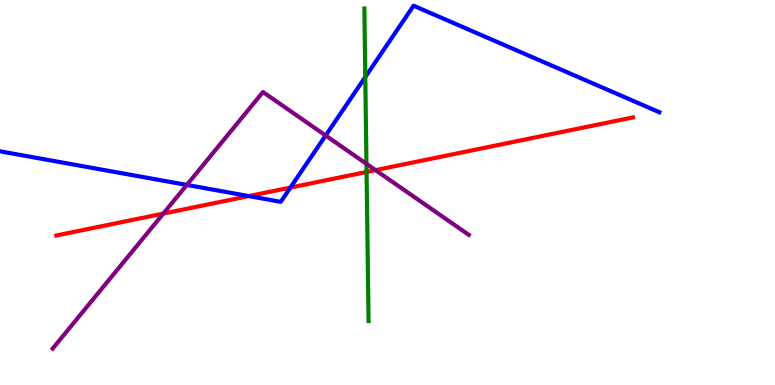[{'lines': ['blue', 'red'], 'intersections': [{'x': 3.21, 'y': 4.91}, {'x': 3.75, 'y': 5.13}]}, {'lines': ['green', 'red'], 'intersections': [{'x': 4.73, 'y': 5.53}]}, {'lines': ['purple', 'red'], 'intersections': [{'x': 2.11, 'y': 4.45}, {'x': 4.85, 'y': 5.58}]}, {'lines': ['blue', 'green'], 'intersections': [{'x': 4.71, 'y': 8.0}]}, {'lines': ['blue', 'purple'], 'intersections': [{'x': 2.41, 'y': 5.2}, {'x': 4.2, 'y': 6.48}]}, {'lines': ['green', 'purple'], 'intersections': [{'x': 4.73, 'y': 5.74}]}]